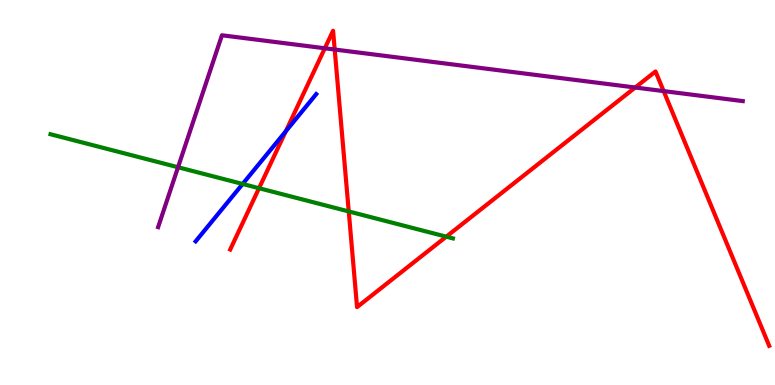[{'lines': ['blue', 'red'], 'intersections': [{'x': 3.69, 'y': 6.59}]}, {'lines': ['green', 'red'], 'intersections': [{'x': 3.34, 'y': 5.11}, {'x': 4.5, 'y': 4.51}, {'x': 5.76, 'y': 3.85}]}, {'lines': ['purple', 'red'], 'intersections': [{'x': 4.19, 'y': 8.75}, {'x': 4.32, 'y': 8.71}, {'x': 8.2, 'y': 7.73}, {'x': 8.56, 'y': 7.63}]}, {'lines': ['blue', 'green'], 'intersections': [{'x': 3.13, 'y': 5.22}]}, {'lines': ['blue', 'purple'], 'intersections': []}, {'lines': ['green', 'purple'], 'intersections': [{'x': 2.3, 'y': 5.66}]}]